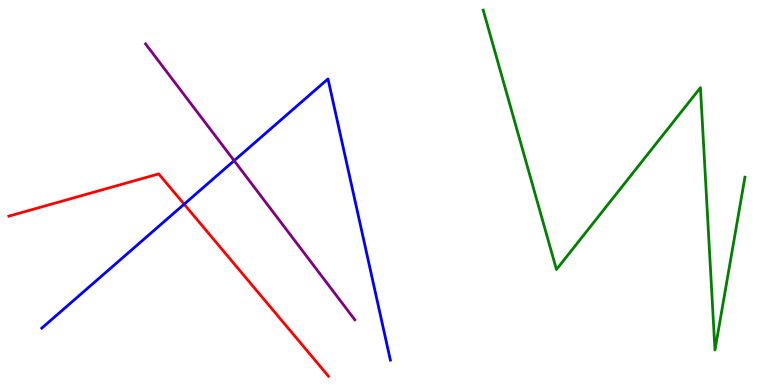[{'lines': ['blue', 'red'], 'intersections': [{'x': 2.38, 'y': 4.7}]}, {'lines': ['green', 'red'], 'intersections': []}, {'lines': ['purple', 'red'], 'intersections': []}, {'lines': ['blue', 'green'], 'intersections': []}, {'lines': ['blue', 'purple'], 'intersections': [{'x': 3.02, 'y': 5.83}]}, {'lines': ['green', 'purple'], 'intersections': []}]